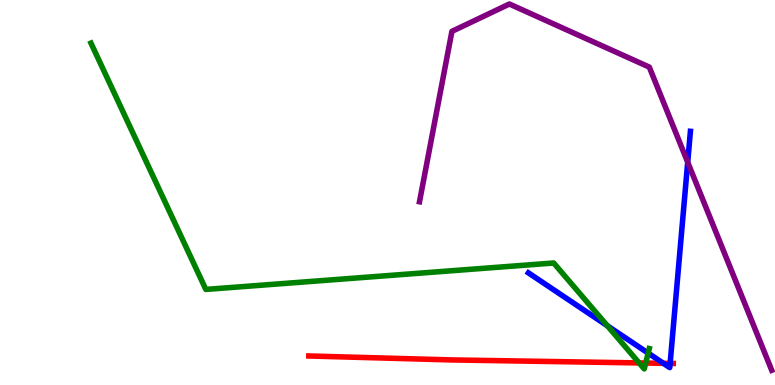[{'lines': ['blue', 'red'], 'intersections': [{'x': 8.56, 'y': 0.563}, {'x': 8.65, 'y': 0.561}]}, {'lines': ['green', 'red'], 'intersections': [{'x': 8.25, 'y': 0.573}, {'x': 8.33, 'y': 0.571}]}, {'lines': ['purple', 'red'], 'intersections': []}, {'lines': ['blue', 'green'], 'intersections': [{'x': 7.84, 'y': 1.54}, {'x': 8.36, 'y': 0.828}]}, {'lines': ['blue', 'purple'], 'intersections': [{'x': 8.87, 'y': 5.79}]}, {'lines': ['green', 'purple'], 'intersections': []}]